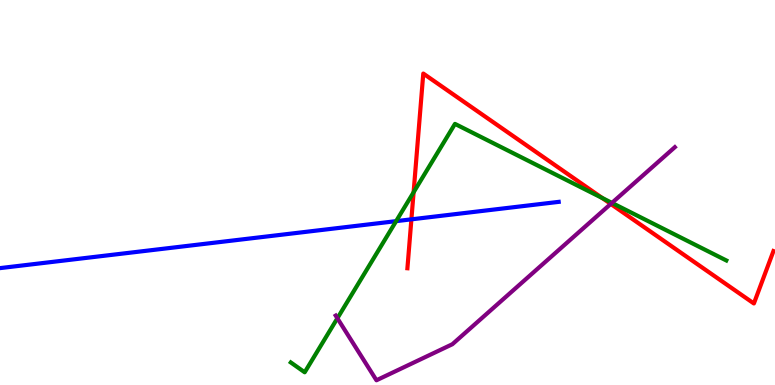[{'lines': ['blue', 'red'], 'intersections': [{'x': 5.31, 'y': 4.3}]}, {'lines': ['green', 'red'], 'intersections': [{'x': 5.34, 'y': 5.01}, {'x': 7.77, 'y': 4.86}]}, {'lines': ['purple', 'red'], 'intersections': [{'x': 7.88, 'y': 4.7}]}, {'lines': ['blue', 'green'], 'intersections': [{'x': 5.11, 'y': 4.26}]}, {'lines': ['blue', 'purple'], 'intersections': []}, {'lines': ['green', 'purple'], 'intersections': [{'x': 4.35, 'y': 1.73}, {'x': 7.9, 'y': 4.73}]}]